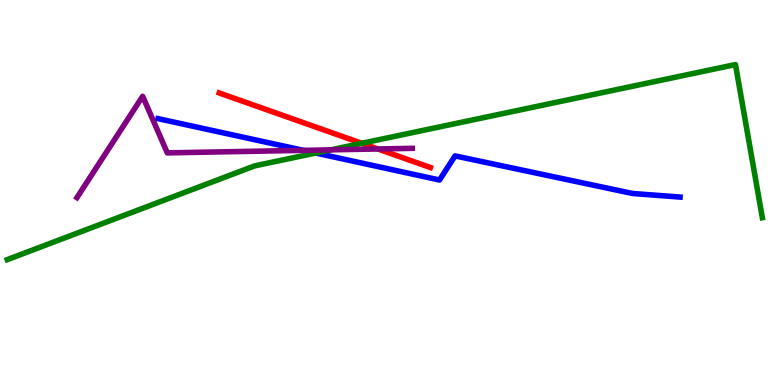[{'lines': ['blue', 'red'], 'intersections': []}, {'lines': ['green', 'red'], 'intersections': [{'x': 4.67, 'y': 6.28}]}, {'lines': ['purple', 'red'], 'intersections': [{'x': 4.88, 'y': 6.13}]}, {'lines': ['blue', 'green'], 'intersections': [{'x': 4.07, 'y': 6.03}]}, {'lines': ['blue', 'purple'], 'intersections': [{'x': 3.92, 'y': 6.09}]}, {'lines': ['green', 'purple'], 'intersections': [{'x': 4.27, 'y': 6.11}]}]